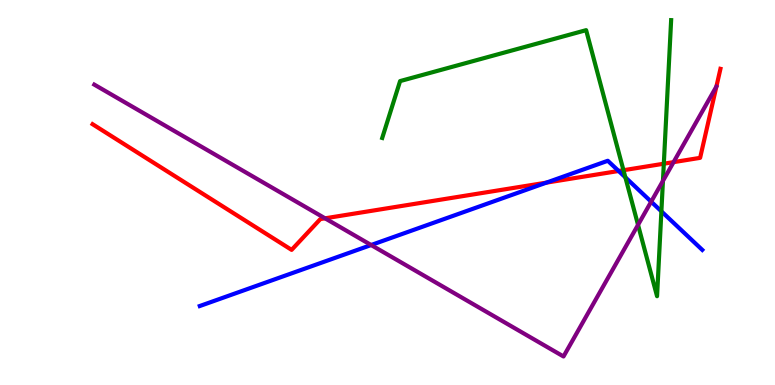[{'lines': ['blue', 'red'], 'intersections': [{'x': 7.05, 'y': 5.26}, {'x': 7.98, 'y': 5.56}]}, {'lines': ['green', 'red'], 'intersections': [{'x': 8.04, 'y': 5.58}, {'x': 8.57, 'y': 5.75}]}, {'lines': ['purple', 'red'], 'intersections': [{'x': 4.19, 'y': 4.33}, {'x': 8.69, 'y': 5.79}]}, {'lines': ['blue', 'green'], 'intersections': [{'x': 8.07, 'y': 5.39}, {'x': 8.53, 'y': 4.51}]}, {'lines': ['blue', 'purple'], 'intersections': [{'x': 4.79, 'y': 3.64}, {'x': 8.4, 'y': 4.76}]}, {'lines': ['green', 'purple'], 'intersections': [{'x': 8.23, 'y': 4.16}, {'x': 8.55, 'y': 5.3}]}]